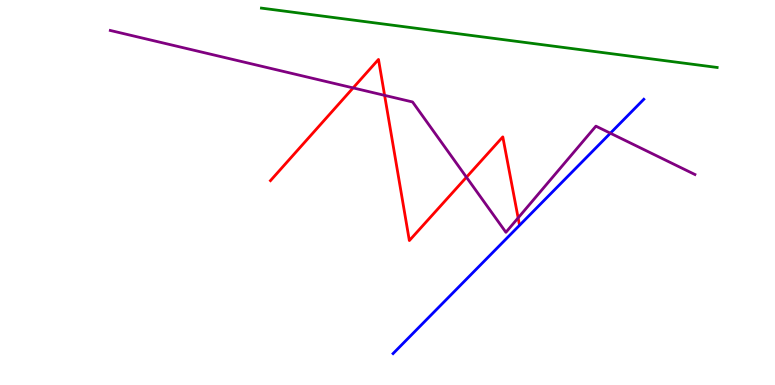[{'lines': ['blue', 'red'], 'intersections': []}, {'lines': ['green', 'red'], 'intersections': []}, {'lines': ['purple', 'red'], 'intersections': [{'x': 4.56, 'y': 7.72}, {'x': 4.96, 'y': 7.52}, {'x': 6.02, 'y': 5.4}, {'x': 6.69, 'y': 4.34}]}, {'lines': ['blue', 'green'], 'intersections': []}, {'lines': ['blue', 'purple'], 'intersections': [{'x': 7.88, 'y': 6.54}]}, {'lines': ['green', 'purple'], 'intersections': []}]